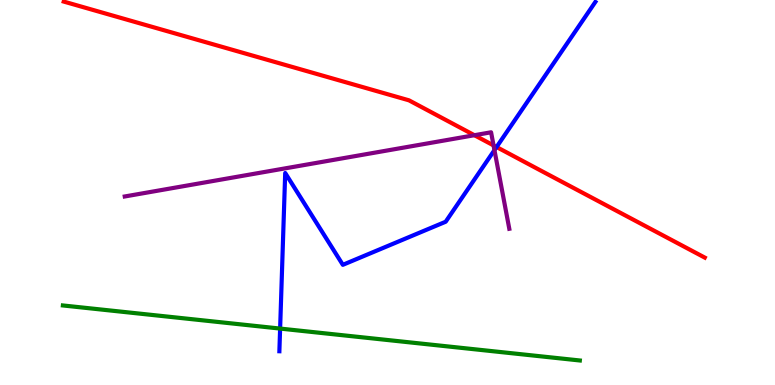[{'lines': ['blue', 'red'], 'intersections': [{'x': 6.41, 'y': 6.18}]}, {'lines': ['green', 'red'], 'intersections': []}, {'lines': ['purple', 'red'], 'intersections': [{'x': 6.12, 'y': 6.49}, {'x': 6.37, 'y': 6.22}]}, {'lines': ['blue', 'green'], 'intersections': [{'x': 3.61, 'y': 1.47}]}, {'lines': ['blue', 'purple'], 'intersections': [{'x': 6.38, 'y': 6.1}]}, {'lines': ['green', 'purple'], 'intersections': []}]